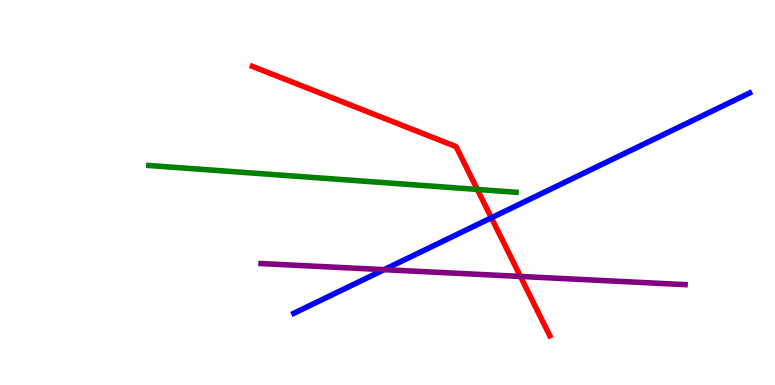[{'lines': ['blue', 'red'], 'intersections': [{'x': 6.34, 'y': 4.34}]}, {'lines': ['green', 'red'], 'intersections': [{'x': 6.16, 'y': 5.08}]}, {'lines': ['purple', 'red'], 'intersections': [{'x': 6.72, 'y': 2.82}]}, {'lines': ['blue', 'green'], 'intersections': []}, {'lines': ['blue', 'purple'], 'intersections': [{'x': 4.96, 'y': 3.0}]}, {'lines': ['green', 'purple'], 'intersections': []}]